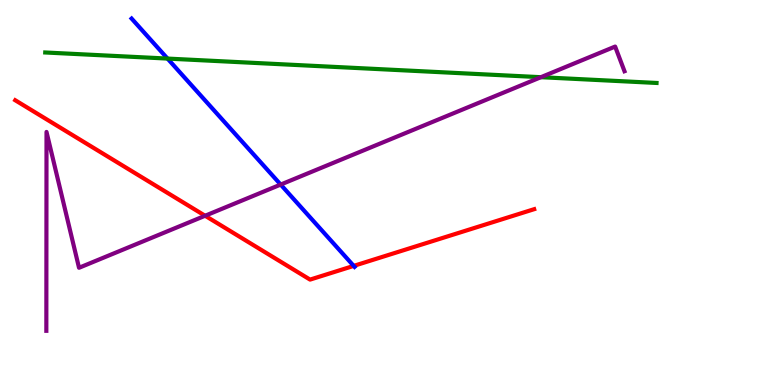[{'lines': ['blue', 'red'], 'intersections': [{'x': 4.56, 'y': 3.09}]}, {'lines': ['green', 'red'], 'intersections': []}, {'lines': ['purple', 'red'], 'intersections': [{'x': 2.65, 'y': 4.4}]}, {'lines': ['blue', 'green'], 'intersections': [{'x': 2.16, 'y': 8.48}]}, {'lines': ['blue', 'purple'], 'intersections': [{'x': 3.62, 'y': 5.21}]}, {'lines': ['green', 'purple'], 'intersections': [{'x': 6.98, 'y': 7.99}]}]